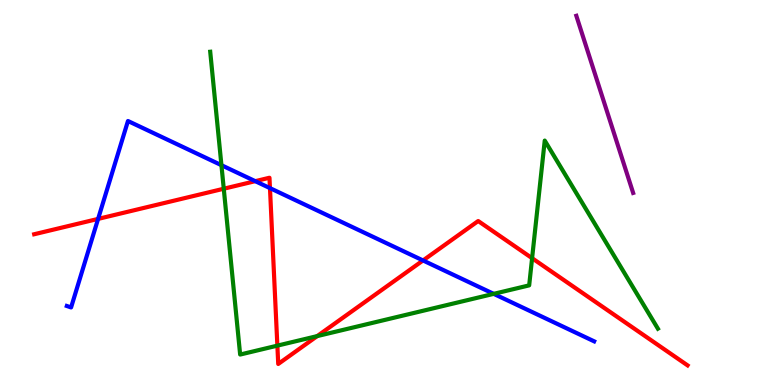[{'lines': ['blue', 'red'], 'intersections': [{'x': 1.27, 'y': 4.31}, {'x': 3.29, 'y': 5.29}, {'x': 3.48, 'y': 5.11}, {'x': 5.46, 'y': 3.23}]}, {'lines': ['green', 'red'], 'intersections': [{'x': 2.89, 'y': 5.1}, {'x': 3.58, 'y': 1.02}, {'x': 4.09, 'y': 1.27}, {'x': 6.87, 'y': 3.29}]}, {'lines': ['purple', 'red'], 'intersections': []}, {'lines': ['blue', 'green'], 'intersections': [{'x': 2.86, 'y': 5.71}, {'x': 6.37, 'y': 2.37}]}, {'lines': ['blue', 'purple'], 'intersections': []}, {'lines': ['green', 'purple'], 'intersections': []}]